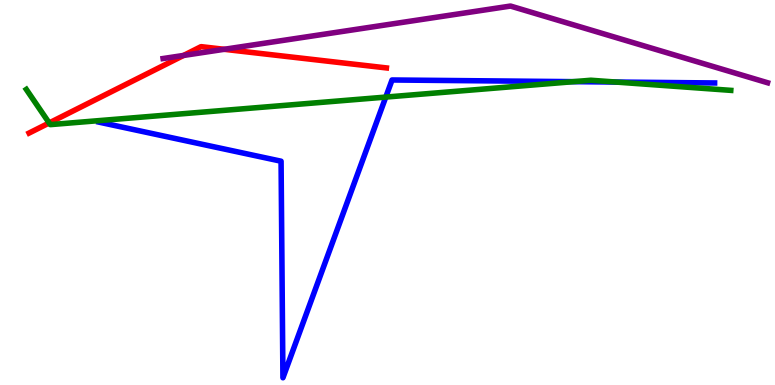[{'lines': ['blue', 'red'], 'intersections': []}, {'lines': ['green', 'red'], 'intersections': [{'x': 0.635, 'y': 6.81}]}, {'lines': ['purple', 'red'], 'intersections': [{'x': 2.37, 'y': 8.56}, {'x': 2.89, 'y': 8.72}]}, {'lines': ['blue', 'green'], 'intersections': [{'x': 4.98, 'y': 7.48}, {'x': 7.4, 'y': 7.88}, {'x': 7.95, 'y': 7.87}]}, {'lines': ['blue', 'purple'], 'intersections': []}, {'lines': ['green', 'purple'], 'intersections': []}]